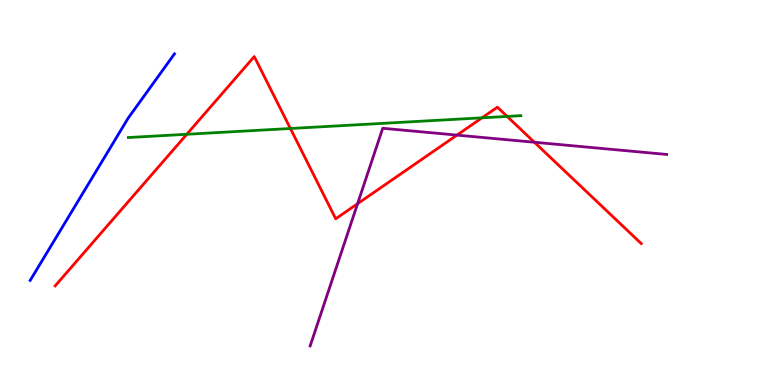[{'lines': ['blue', 'red'], 'intersections': []}, {'lines': ['green', 'red'], 'intersections': [{'x': 2.41, 'y': 6.51}, {'x': 3.75, 'y': 6.66}, {'x': 6.22, 'y': 6.94}, {'x': 6.54, 'y': 6.98}]}, {'lines': ['purple', 'red'], 'intersections': [{'x': 4.61, 'y': 4.71}, {'x': 5.9, 'y': 6.49}, {'x': 6.9, 'y': 6.31}]}, {'lines': ['blue', 'green'], 'intersections': []}, {'lines': ['blue', 'purple'], 'intersections': []}, {'lines': ['green', 'purple'], 'intersections': []}]